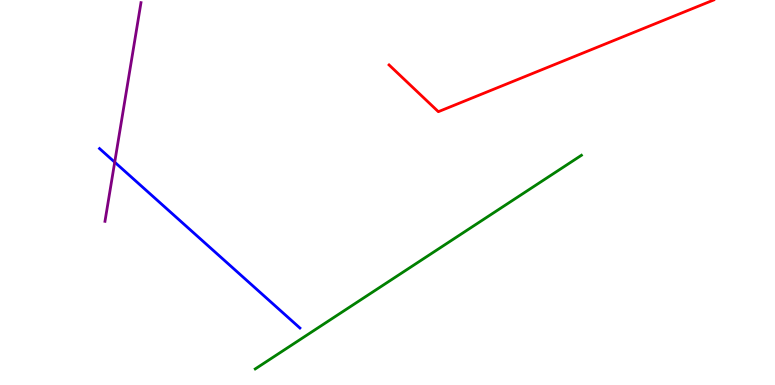[{'lines': ['blue', 'red'], 'intersections': []}, {'lines': ['green', 'red'], 'intersections': []}, {'lines': ['purple', 'red'], 'intersections': []}, {'lines': ['blue', 'green'], 'intersections': []}, {'lines': ['blue', 'purple'], 'intersections': [{'x': 1.48, 'y': 5.79}]}, {'lines': ['green', 'purple'], 'intersections': []}]